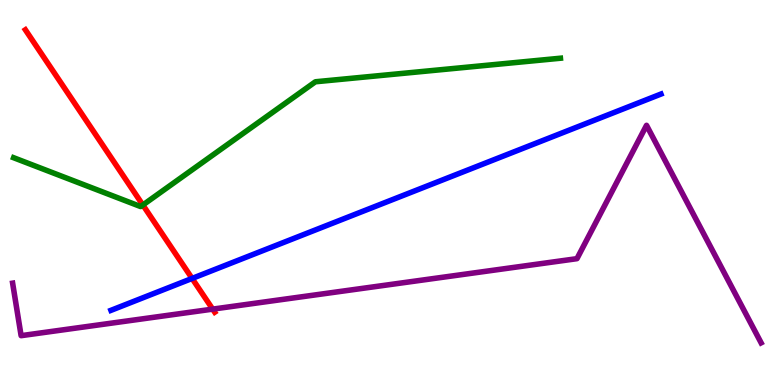[{'lines': ['blue', 'red'], 'intersections': [{'x': 2.48, 'y': 2.77}]}, {'lines': ['green', 'red'], 'intersections': [{'x': 1.84, 'y': 4.68}]}, {'lines': ['purple', 'red'], 'intersections': [{'x': 2.74, 'y': 1.97}]}, {'lines': ['blue', 'green'], 'intersections': []}, {'lines': ['blue', 'purple'], 'intersections': []}, {'lines': ['green', 'purple'], 'intersections': []}]